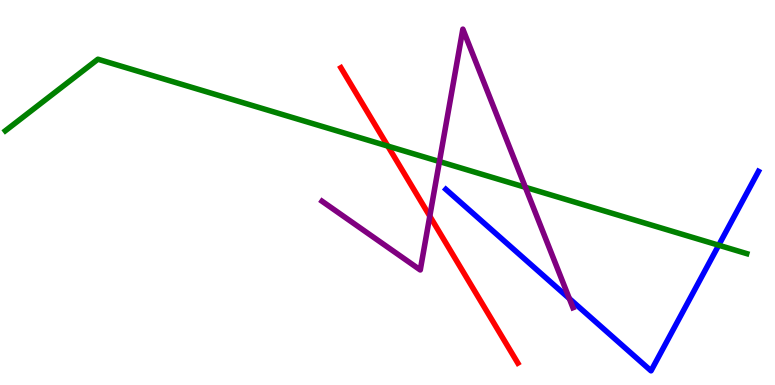[{'lines': ['blue', 'red'], 'intersections': []}, {'lines': ['green', 'red'], 'intersections': [{'x': 5.0, 'y': 6.21}]}, {'lines': ['purple', 'red'], 'intersections': [{'x': 5.55, 'y': 4.39}]}, {'lines': ['blue', 'green'], 'intersections': [{'x': 9.27, 'y': 3.63}]}, {'lines': ['blue', 'purple'], 'intersections': [{'x': 7.35, 'y': 2.25}]}, {'lines': ['green', 'purple'], 'intersections': [{'x': 5.67, 'y': 5.8}, {'x': 6.78, 'y': 5.14}]}]